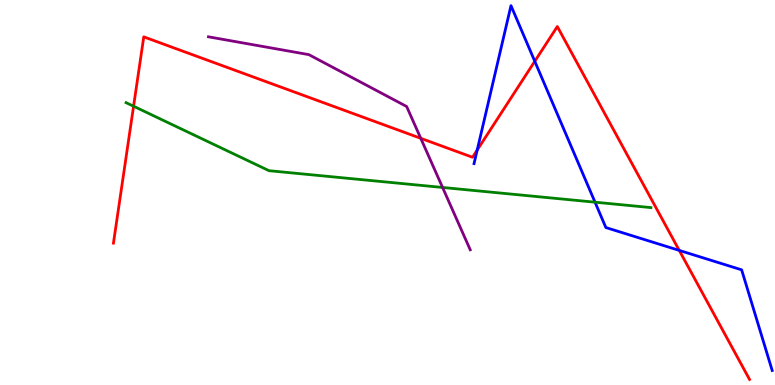[{'lines': ['blue', 'red'], 'intersections': [{'x': 6.16, 'y': 6.1}, {'x': 6.9, 'y': 8.41}, {'x': 8.76, 'y': 3.5}]}, {'lines': ['green', 'red'], 'intersections': [{'x': 1.72, 'y': 7.24}]}, {'lines': ['purple', 'red'], 'intersections': [{'x': 5.43, 'y': 6.41}]}, {'lines': ['blue', 'green'], 'intersections': [{'x': 7.68, 'y': 4.75}]}, {'lines': ['blue', 'purple'], 'intersections': []}, {'lines': ['green', 'purple'], 'intersections': [{'x': 5.71, 'y': 5.13}]}]